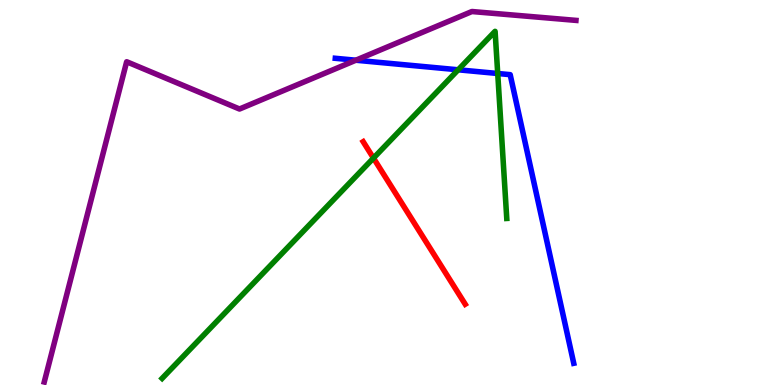[{'lines': ['blue', 'red'], 'intersections': []}, {'lines': ['green', 'red'], 'intersections': [{'x': 4.82, 'y': 5.89}]}, {'lines': ['purple', 'red'], 'intersections': []}, {'lines': ['blue', 'green'], 'intersections': [{'x': 5.91, 'y': 8.19}, {'x': 6.42, 'y': 8.09}]}, {'lines': ['blue', 'purple'], 'intersections': [{'x': 4.59, 'y': 8.44}]}, {'lines': ['green', 'purple'], 'intersections': []}]